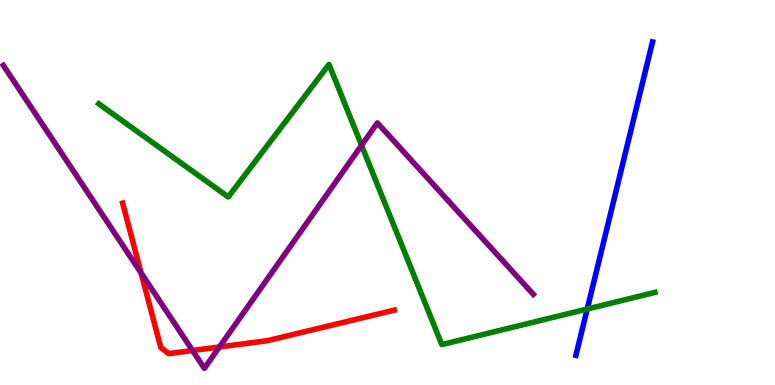[{'lines': ['blue', 'red'], 'intersections': []}, {'lines': ['green', 'red'], 'intersections': []}, {'lines': ['purple', 'red'], 'intersections': [{'x': 1.82, 'y': 2.91}, {'x': 2.48, 'y': 0.896}, {'x': 2.83, 'y': 0.988}]}, {'lines': ['blue', 'green'], 'intersections': [{'x': 7.58, 'y': 1.97}]}, {'lines': ['blue', 'purple'], 'intersections': []}, {'lines': ['green', 'purple'], 'intersections': [{'x': 4.67, 'y': 6.23}]}]